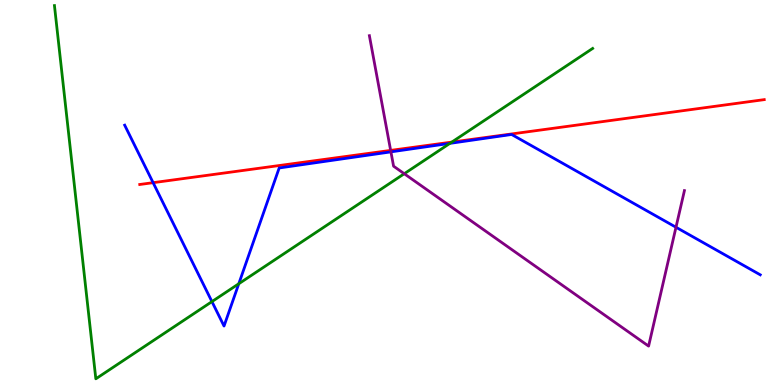[{'lines': ['blue', 'red'], 'intersections': [{'x': 1.98, 'y': 5.26}]}, {'lines': ['green', 'red'], 'intersections': [{'x': 5.83, 'y': 6.31}]}, {'lines': ['purple', 'red'], 'intersections': [{'x': 5.04, 'y': 6.09}]}, {'lines': ['blue', 'green'], 'intersections': [{'x': 2.73, 'y': 2.17}, {'x': 3.08, 'y': 2.63}, {'x': 5.81, 'y': 6.28}]}, {'lines': ['blue', 'purple'], 'intersections': [{'x': 5.04, 'y': 6.06}, {'x': 8.72, 'y': 4.1}]}, {'lines': ['green', 'purple'], 'intersections': [{'x': 5.22, 'y': 5.49}]}]